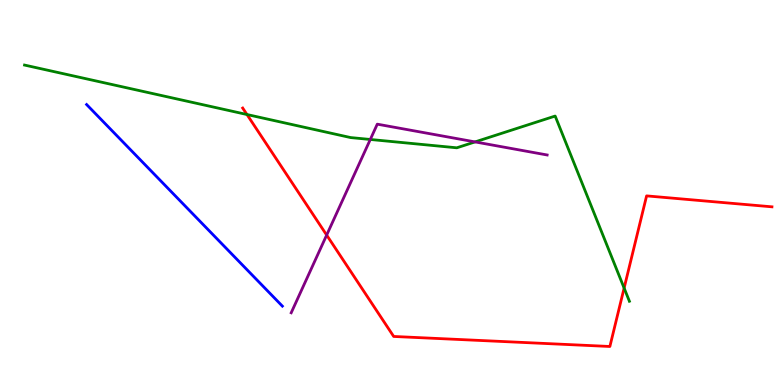[{'lines': ['blue', 'red'], 'intersections': []}, {'lines': ['green', 'red'], 'intersections': [{'x': 3.19, 'y': 7.03}, {'x': 8.05, 'y': 2.52}]}, {'lines': ['purple', 'red'], 'intersections': [{'x': 4.22, 'y': 3.89}]}, {'lines': ['blue', 'green'], 'intersections': []}, {'lines': ['blue', 'purple'], 'intersections': []}, {'lines': ['green', 'purple'], 'intersections': [{'x': 4.78, 'y': 6.38}, {'x': 6.13, 'y': 6.31}]}]